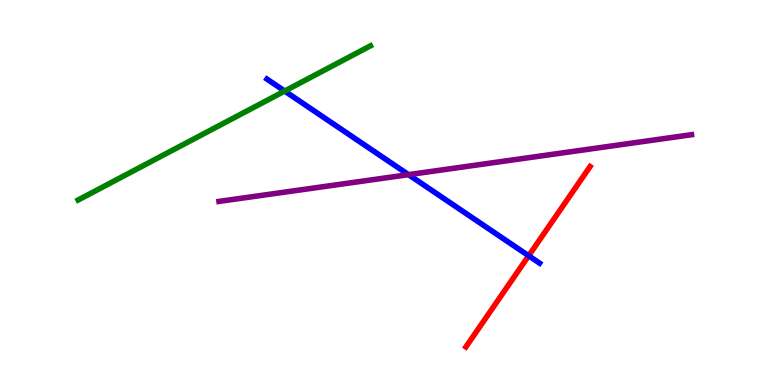[{'lines': ['blue', 'red'], 'intersections': [{'x': 6.82, 'y': 3.36}]}, {'lines': ['green', 'red'], 'intersections': []}, {'lines': ['purple', 'red'], 'intersections': []}, {'lines': ['blue', 'green'], 'intersections': [{'x': 3.67, 'y': 7.63}]}, {'lines': ['blue', 'purple'], 'intersections': [{'x': 5.27, 'y': 5.46}]}, {'lines': ['green', 'purple'], 'intersections': []}]